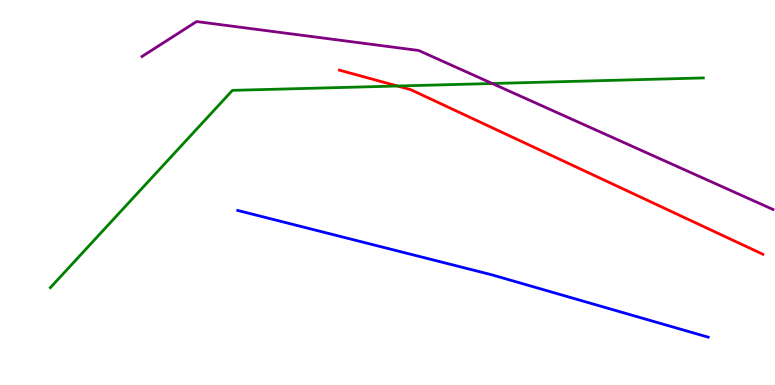[{'lines': ['blue', 'red'], 'intersections': []}, {'lines': ['green', 'red'], 'intersections': [{'x': 5.13, 'y': 7.77}]}, {'lines': ['purple', 'red'], 'intersections': []}, {'lines': ['blue', 'green'], 'intersections': []}, {'lines': ['blue', 'purple'], 'intersections': []}, {'lines': ['green', 'purple'], 'intersections': [{'x': 6.35, 'y': 7.83}]}]